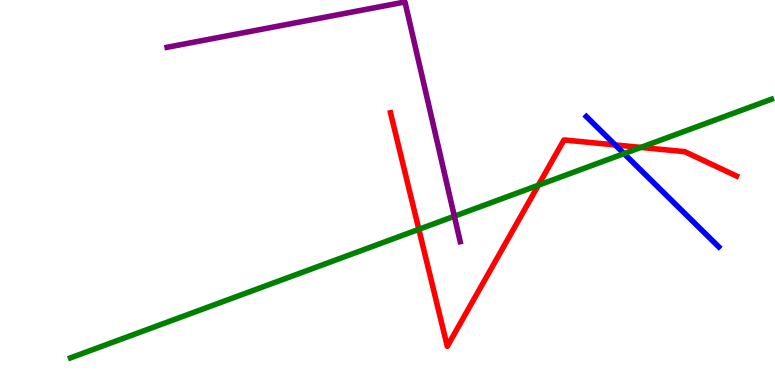[{'lines': ['blue', 'red'], 'intersections': [{'x': 7.94, 'y': 6.24}]}, {'lines': ['green', 'red'], 'intersections': [{'x': 5.4, 'y': 4.04}, {'x': 6.95, 'y': 5.19}, {'x': 8.27, 'y': 6.17}]}, {'lines': ['purple', 'red'], 'intersections': []}, {'lines': ['blue', 'green'], 'intersections': [{'x': 8.05, 'y': 6.01}]}, {'lines': ['blue', 'purple'], 'intersections': []}, {'lines': ['green', 'purple'], 'intersections': [{'x': 5.86, 'y': 4.38}]}]